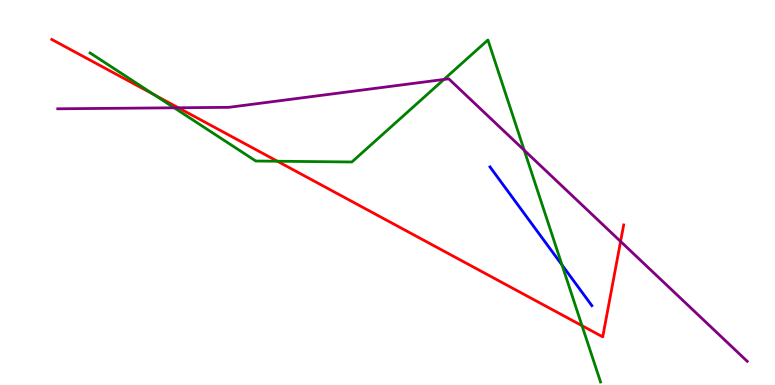[{'lines': ['blue', 'red'], 'intersections': []}, {'lines': ['green', 'red'], 'intersections': [{'x': 1.99, 'y': 7.54}, {'x': 3.58, 'y': 5.81}, {'x': 7.51, 'y': 1.54}]}, {'lines': ['purple', 'red'], 'intersections': [{'x': 2.3, 'y': 7.2}, {'x': 8.01, 'y': 3.73}]}, {'lines': ['blue', 'green'], 'intersections': [{'x': 7.25, 'y': 3.12}]}, {'lines': ['blue', 'purple'], 'intersections': []}, {'lines': ['green', 'purple'], 'intersections': [{'x': 2.25, 'y': 7.2}, {'x': 5.73, 'y': 7.94}, {'x': 6.76, 'y': 6.1}]}]